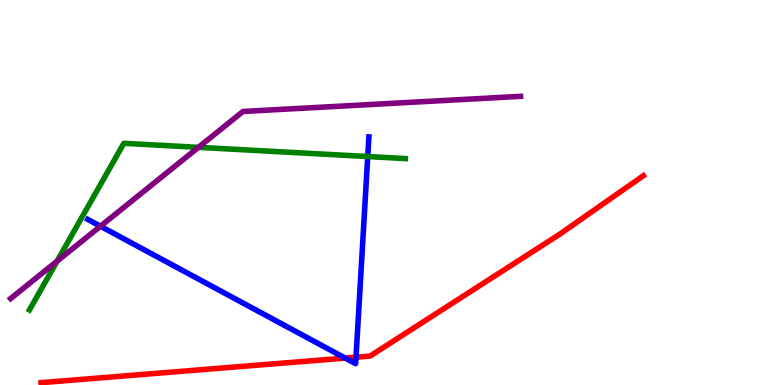[{'lines': ['blue', 'red'], 'intersections': [{'x': 4.45, 'y': 0.7}, {'x': 4.59, 'y': 0.722}]}, {'lines': ['green', 'red'], 'intersections': []}, {'lines': ['purple', 'red'], 'intersections': []}, {'lines': ['blue', 'green'], 'intersections': [{'x': 4.75, 'y': 5.93}]}, {'lines': ['blue', 'purple'], 'intersections': [{'x': 1.3, 'y': 4.12}]}, {'lines': ['green', 'purple'], 'intersections': [{'x': 0.736, 'y': 3.22}, {'x': 2.56, 'y': 6.17}]}]